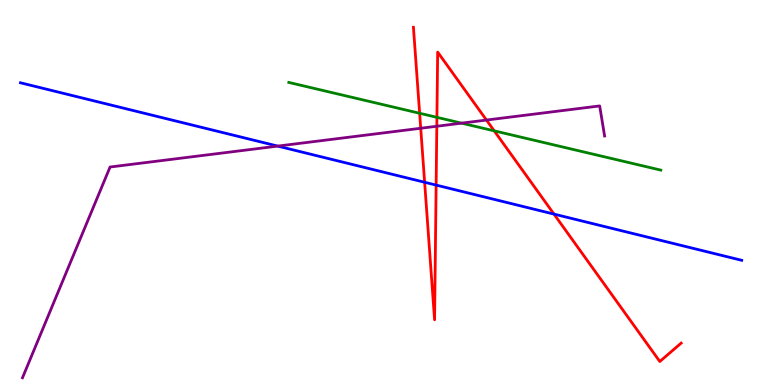[{'lines': ['blue', 'red'], 'intersections': [{'x': 5.48, 'y': 5.27}, {'x': 5.63, 'y': 5.19}, {'x': 7.15, 'y': 4.44}]}, {'lines': ['green', 'red'], 'intersections': [{'x': 5.41, 'y': 7.06}, {'x': 5.64, 'y': 6.95}, {'x': 6.38, 'y': 6.6}]}, {'lines': ['purple', 'red'], 'intersections': [{'x': 5.43, 'y': 6.67}, {'x': 5.64, 'y': 6.72}, {'x': 6.28, 'y': 6.88}]}, {'lines': ['blue', 'green'], 'intersections': []}, {'lines': ['blue', 'purple'], 'intersections': [{'x': 3.58, 'y': 6.21}]}, {'lines': ['green', 'purple'], 'intersections': [{'x': 5.96, 'y': 6.8}]}]